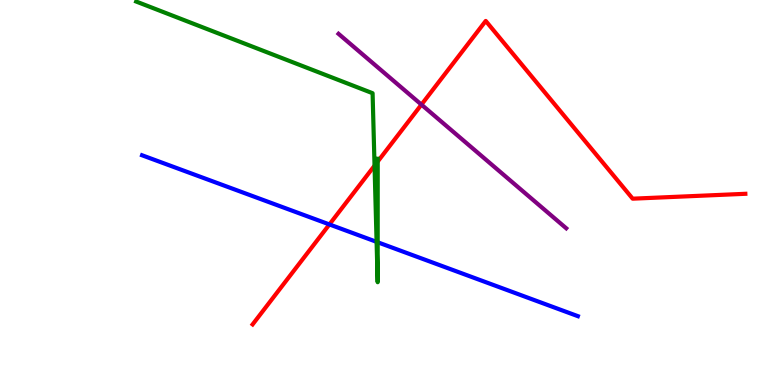[{'lines': ['blue', 'red'], 'intersections': [{'x': 4.25, 'y': 4.17}]}, {'lines': ['green', 'red'], 'intersections': [{'x': 4.83, 'y': 5.7}, {'x': 4.87, 'y': 5.8}]}, {'lines': ['purple', 'red'], 'intersections': [{'x': 5.44, 'y': 7.28}]}, {'lines': ['blue', 'green'], 'intersections': [{'x': 4.86, 'y': 3.72}, {'x': 4.87, 'y': 3.71}]}, {'lines': ['blue', 'purple'], 'intersections': []}, {'lines': ['green', 'purple'], 'intersections': []}]